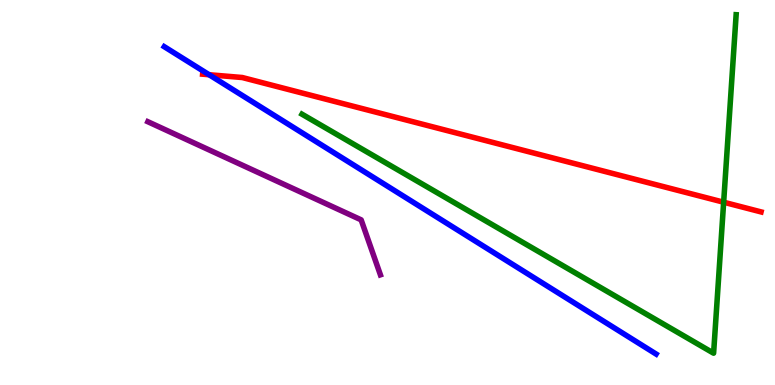[{'lines': ['blue', 'red'], 'intersections': [{'x': 2.7, 'y': 8.06}]}, {'lines': ['green', 'red'], 'intersections': [{'x': 9.34, 'y': 4.75}]}, {'lines': ['purple', 'red'], 'intersections': []}, {'lines': ['blue', 'green'], 'intersections': []}, {'lines': ['blue', 'purple'], 'intersections': []}, {'lines': ['green', 'purple'], 'intersections': []}]